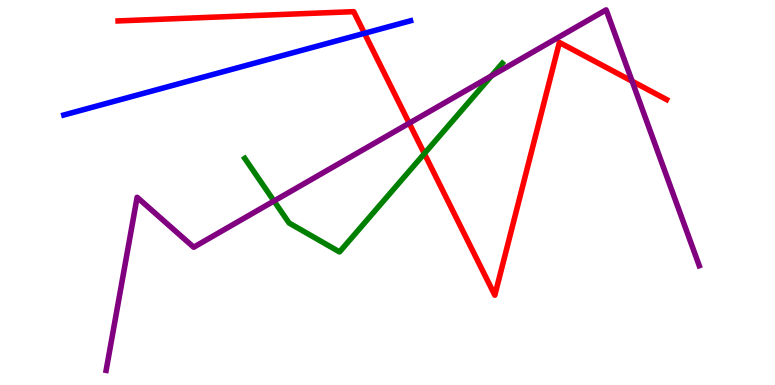[{'lines': ['blue', 'red'], 'intersections': [{'x': 4.7, 'y': 9.13}]}, {'lines': ['green', 'red'], 'intersections': [{'x': 5.48, 'y': 6.01}]}, {'lines': ['purple', 'red'], 'intersections': [{'x': 5.28, 'y': 6.8}, {'x': 8.16, 'y': 7.89}]}, {'lines': ['blue', 'green'], 'intersections': []}, {'lines': ['blue', 'purple'], 'intersections': []}, {'lines': ['green', 'purple'], 'intersections': [{'x': 3.54, 'y': 4.78}, {'x': 6.34, 'y': 8.03}]}]